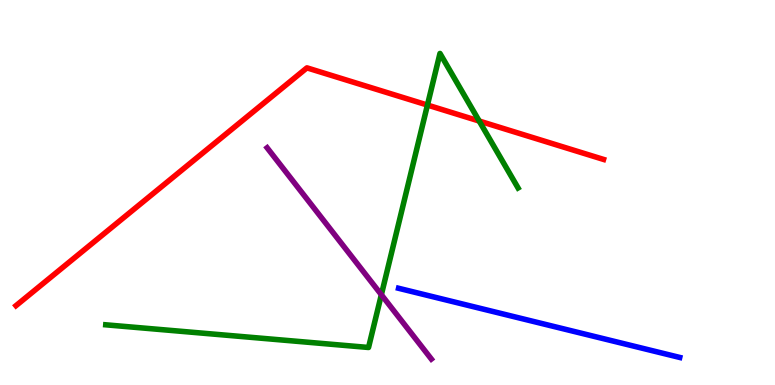[{'lines': ['blue', 'red'], 'intersections': []}, {'lines': ['green', 'red'], 'intersections': [{'x': 5.52, 'y': 7.27}, {'x': 6.18, 'y': 6.86}]}, {'lines': ['purple', 'red'], 'intersections': []}, {'lines': ['blue', 'green'], 'intersections': []}, {'lines': ['blue', 'purple'], 'intersections': []}, {'lines': ['green', 'purple'], 'intersections': [{'x': 4.92, 'y': 2.34}]}]